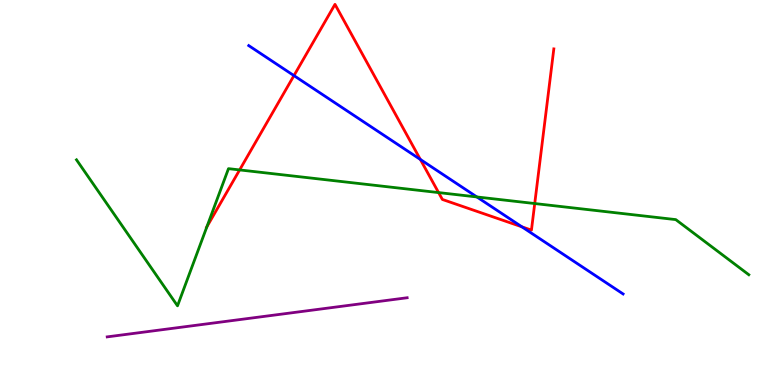[{'lines': ['blue', 'red'], 'intersections': [{'x': 3.79, 'y': 8.04}, {'x': 5.42, 'y': 5.86}, {'x': 6.73, 'y': 4.11}]}, {'lines': ['green', 'red'], 'intersections': [{'x': 2.67, 'y': 4.11}, {'x': 3.09, 'y': 5.59}, {'x': 5.66, 'y': 5.0}, {'x': 6.9, 'y': 4.71}]}, {'lines': ['purple', 'red'], 'intersections': []}, {'lines': ['blue', 'green'], 'intersections': [{'x': 6.15, 'y': 4.88}]}, {'lines': ['blue', 'purple'], 'intersections': []}, {'lines': ['green', 'purple'], 'intersections': []}]